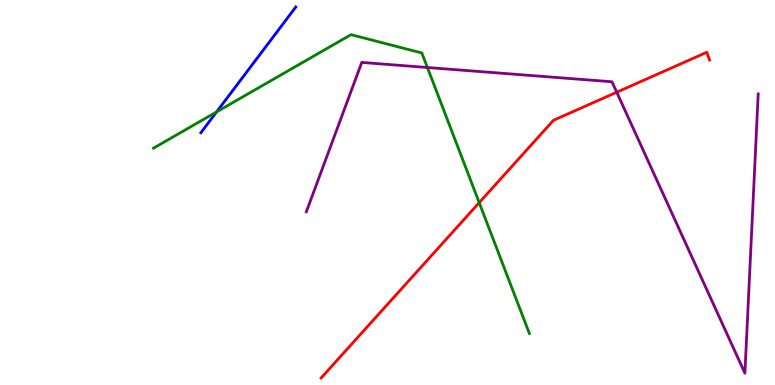[{'lines': ['blue', 'red'], 'intersections': []}, {'lines': ['green', 'red'], 'intersections': [{'x': 6.18, 'y': 4.74}]}, {'lines': ['purple', 'red'], 'intersections': [{'x': 7.96, 'y': 7.6}]}, {'lines': ['blue', 'green'], 'intersections': [{'x': 2.79, 'y': 7.09}]}, {'lines': ['blue', 'purple'], 'intersections': []}, {'lines': ['green', 'purple'], 'intersections': [{'x': 5.51, 'y': 8.25}]}]